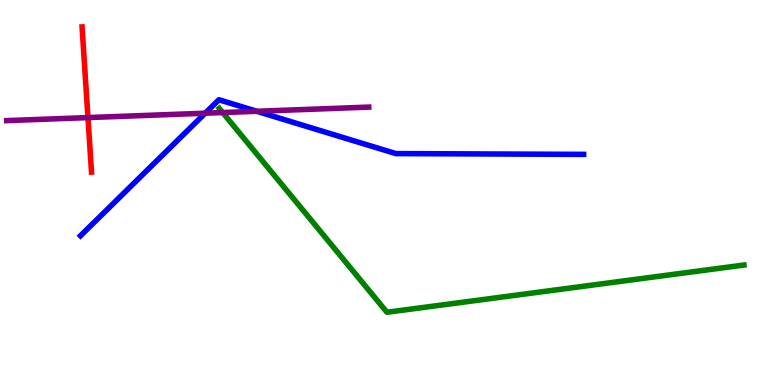[{'lines': ['blue', 'red'], 'intersections': []}, {'lines': ['green', 'red'], 'intersections': []}, {'lines': ['purple', 'red'], 'intersections': [{'x': 1.14, 'y': 6.95}]}, {'lines': ['blue', 'green'], 'intersections': []}, {'lines': ['blue', 'purple'], 'intersections': [{'x': 2.65, 'y': 7.06}, {'x': 3.31, 'y': 7.11}]}, {'lines': ['green', 'purple'], 'intersections': [{'x': 2.87, 'y': 7.08}]}]